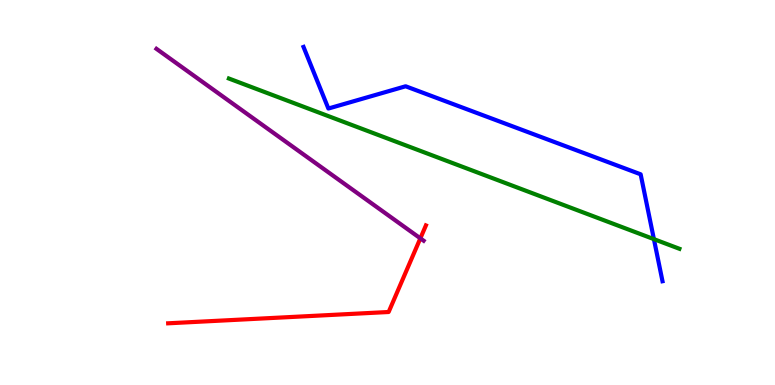[{'lines': ['blue', 'red'], 'intersections': []}, {'lines': ['green', 'red'], 'intersections': []}, {'lines': ['purple', 'red'], 'intersections': [{'x': 5.42, 'y': 3.81}]}, {'lines': ['blue', 'green'], 'intersections': [{'x': 8.44, 'y': 3.79}]}, {'lines': ['blue', 'purple'], 'intersections': []}, {'lines': ['green', 'purple'], 'intersections': []}]